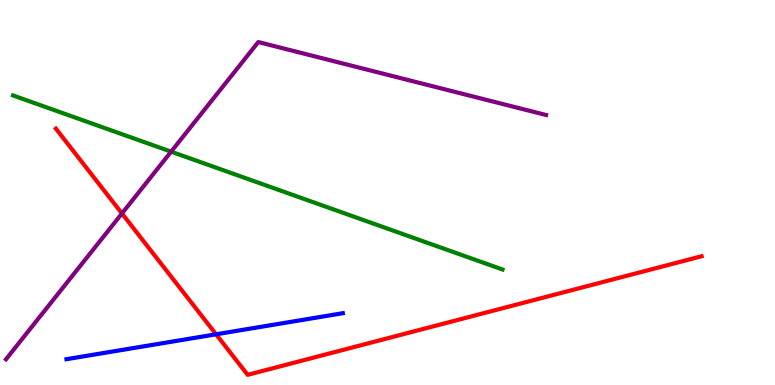[{'lines': ['blue', 'red'], 'intersections': [{'x': 2.79, 'y': 1.32}]}, {'lines': ['green', 'red'], 'intersections': []}, {'lines': ['purple', 'red'], 'intersections': [{'x': 1.57, 'y': 4.46}]}, {'lines': ['blue', 'green'], 'intersections': []}, {'lines': ['blue', 'purple'], 'intersections': []}, {'lines': ['green', 'purple'], 'intersections': [{'x': 2.21, 'y': 6.06}]}]